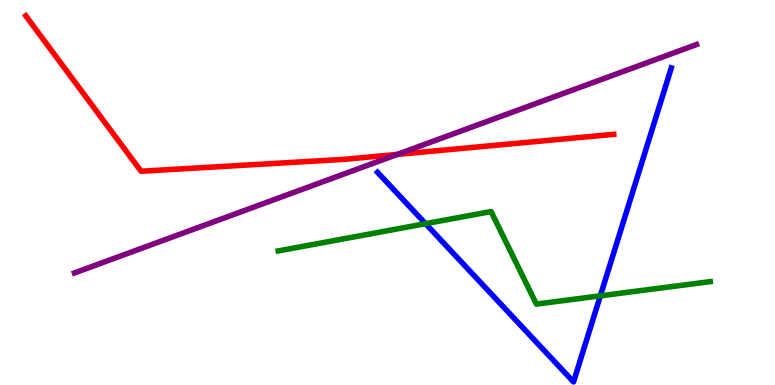[{'lines': ['blue', 'red'], 'intersections': []}, {'lines': ['green', 'red'], 'intersections': []}, {'lines': ['purple', 'red'], 'intersections': [{'x': 5.13, 'y': 5.99}]}, {'lines': ['blue', 'green'], 'intersections': [{'x': 5.49, 'y': 4.19}, {'x': 7.75, 'y': 2.32}]}, {'lines': ['blue', 'purple'], 'intersections': []}, {'lines': ['green', 'purple'], 'intersections': []}]